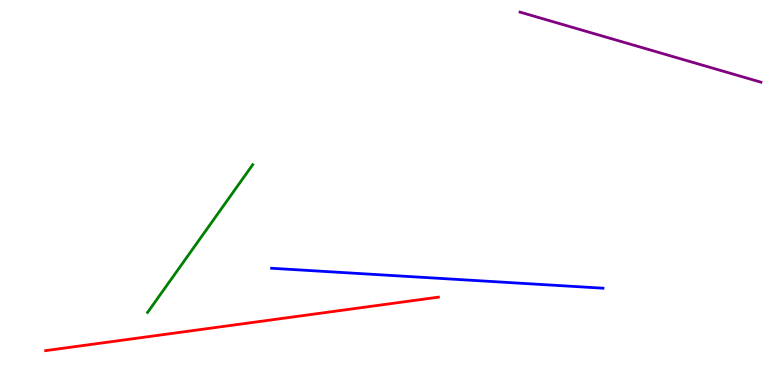[{'lines': ['blue', 'red'], 'intersections': []}, {'lines': ['green', 'red'], 'intersections': []}, {'lines': ['purple', 'red'], 'intersections': []}, {'lines': ['blue', 'green'], 'intersections': []}, {'lines': ['blue', 'purple'], 'intersections': []}, {'lines': ['green', 'purple'], 'intersections': []}]